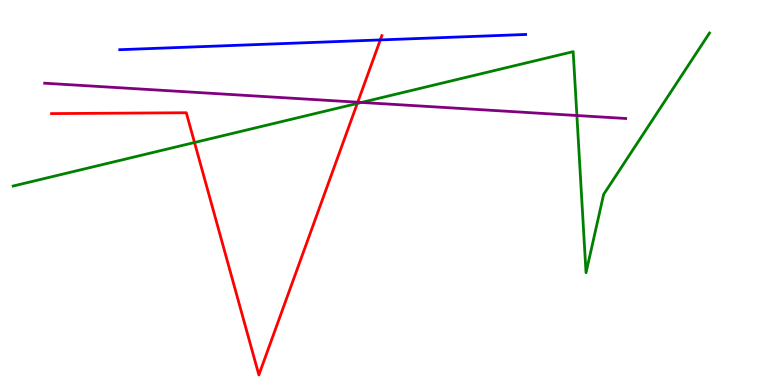[{'lines': ['blue', 'red'], 'intersections': [{'x': 4.91, 'y': 8.96}]}, {'lines': ['green', 'red'], 'intersections': [{'x': 2.51, 'y': 6.3}, {'x': 4.61, 'y': 7.31}]}, {'lines': ['purple', 'red'], 'intersections': [{'x': 4.62, 'y': 7.35}]}, {'lines': ['blue', 'green'], 'intersections': []}, {'lines': ['blue', 'purple'], 'intersections': []}, {'lines': ['green', 'purple'], 'intersections': [{'x': 4.66, 'y': 7.34}, {'x': 7.44, 'y': 7.0}]}]